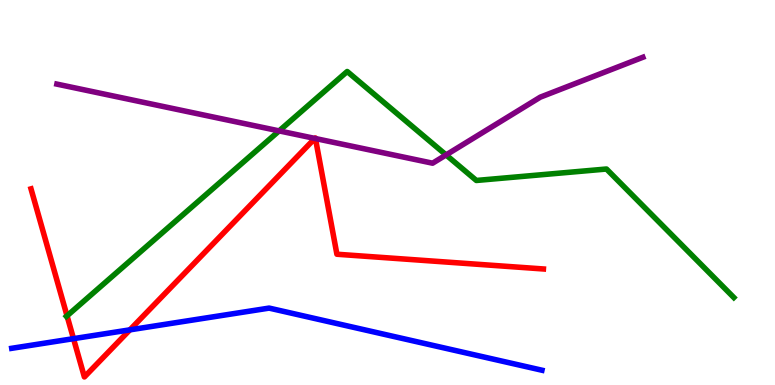[{'lines': ['blue', 'red'], 'intersections': [{'x': 0.949, 'y': 1.2}, {'x': 1.68, 'y': 1.43}]}, {'lines': ['green', 'red'], 'intersections': [{'x': 0.865, 'y': 1.8}]}, {'lines': ['purple', 'red'], 'intersections': [{'x': 4.06, 'y': 6.4}, {'x': 4.07, 'y': 6.4}]}, {'lines': ['blue', 'green'], 'intersections': []}, {'lines': ['blue', 'purple'], 'intersections': []}, {'lines': ['green', 'purple'], 'intersections': [{'x': 3.6, 'y': 6.6}, {'x': 5.76, 'y': 5.98}]}]